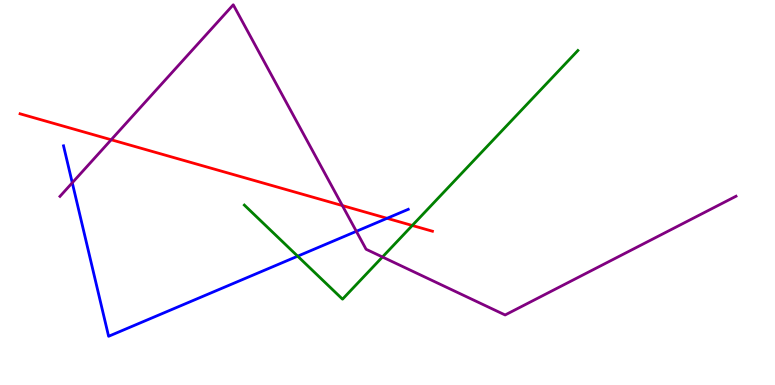[{'lines': ['blue', 'red'], 'intersections': [{'x': 4.99, 'y': 4.33}]}, {'lines': ['green', 'red'], 'intersections': [{'x': 5.32, 'y': 4.14}]}, {'lines': ['purple', 'red'], 'intersections': [{'x': 1.43, 'y': 6.37}, {'x': 4.42, 'y': 4.66}]}, {'lines': ['blue', 'green'], 'intersections': [{'x': 3.84, 'y': 3.35}]}, {'lines': ['blue', 'purple'], 'intersections': [{'x': 0.933, 'y': 5.25}, {'x': 4.6, 'y': 3.99}]}, {'lines': ['green', 'purple'], 'intersections': [{'x': 4.93, 'y': 3.32}]}]